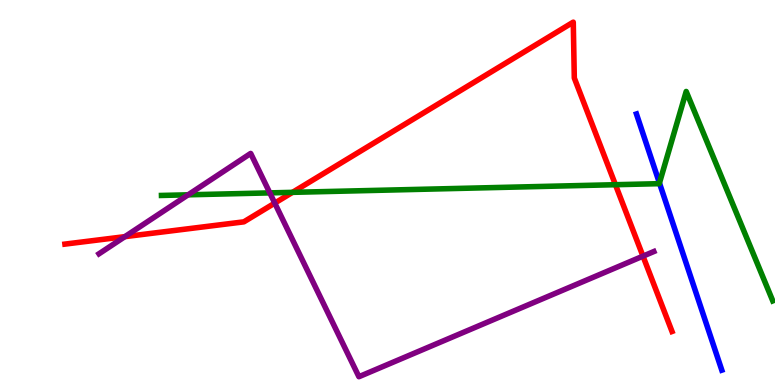[{'lines': ['blue', 'red'], 'intersections': []}, {'lines': ['green', 'red'], 'intersections': [{'x': 3.77, 'y': 5.0}, {'x': 7.94, 'y': 5.2}]}, {'lines': ['purple', 'red'], 'intersections': [{'x': 1.61, 'y': 3.85}, {'x': 3.55, 'y': 4.72}, {'x': 8.3, 'y': 3.35}]}, {'lines': ['blue', 'green'], 'intersections': [{'x': 8.51, 'y': 5.25}]}, {'lines': ['blue', 'purple'], 'intersections': []}, {'lines': ['green', 'purple'], 'intersections': [{'x': 2.43, 'y': 4.94}, {'x': 3.48, 'y': 4.99}]}]